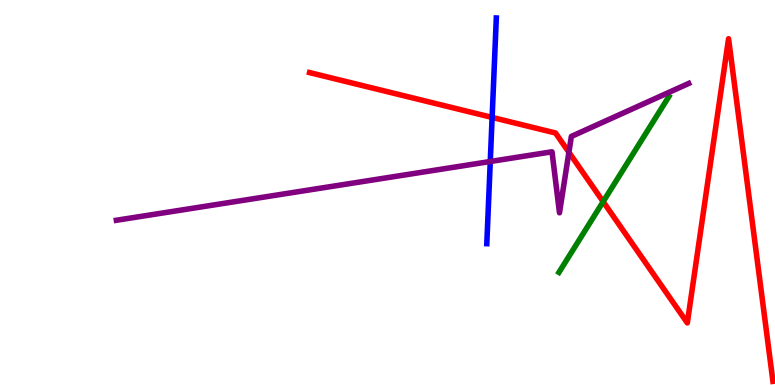[{'lines': ['blue', 'red'], 'intersections': [{'x': 6.35, 'y': 6.95}]}, {'lines': ['green', 'red'], 'intersections': [{'x': 7.78, 'y': 4.76}]}, {'lines': ['purple', 'red'], 'intersections': [{'x': 7.34, 'y': 6.04}]}, {'lines': ['blue', 'green'], 'intersections': []}, {'lines': ['blue', 'purple'], 'intersections': [{'x': 6.33, 'y': 5.81}]}, {'lines': ['green', 'purple'], 'intersections': []}]